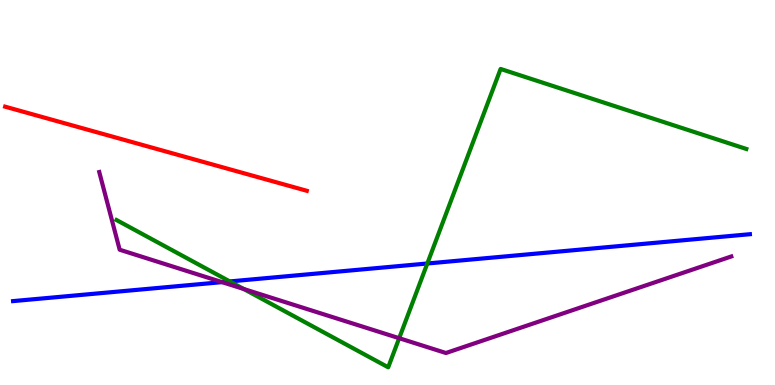[{'lines': ['blue', 'red'], 'intersections': []}, {'lines': ['green', 'red'], 'intersections': []}, {'lines': ['purple', 'red'], 'intersections': []}, {'lines': ['blue', 'green'], 'intersections': [{'x': 2.97, 'y': 2.69}, {'x': 5.51, 'y': 3.16}]}, {'lines': ['blue', 'purple'], 'intersections': [{'x': 2.87, 'y': 2.67}]}, {'lines': ['green', 'purple'], 'intersections': [{'x': 3.15, 'y': 2.49}, {'x': 5.15, 'y': 1.22}]}]